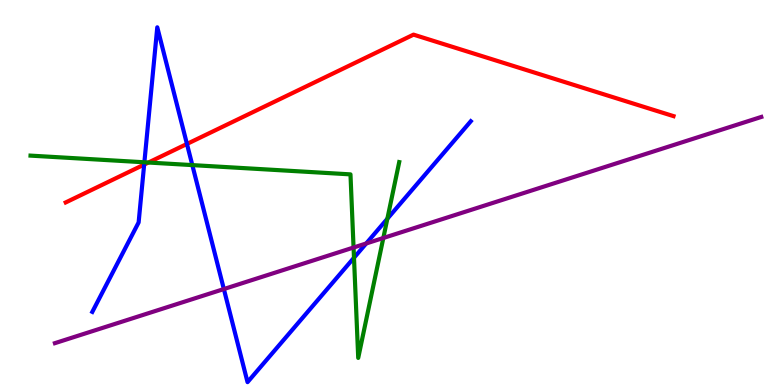[{'lines': ['blue', 'red'], 'intersections': [{'x': 1.86, 'y': 5.72}, {'x': 2.41, 'y': 6.26}]}, {'lines': ['green', 'red'], 'intersections': [{'x': 1.92, 'y': 5.78}]}, {'lines': ['purple', 'red'], 'intersections': []}, {'lines': ['blue', 'green'], 'intersections': [{'x': 1.86, 'y': 5.78}, {'x': 2.48, 'y': 5.71}, {'x': 4.57, 'y': 3.31}, {'x': 5.0, 'y': 4.32}]}, {'lines': ['blue', 'purple'], 'intersections': [{'x': 2.89, 'y': 2.49}, {'x': 4.73, 'y': 3.68}]}, {'lines': ['green', 'purple'], 'intersections': [{'x': 4.56, 'y': 3.57}, {'x': 4.95, 'y': 3.82}]}]